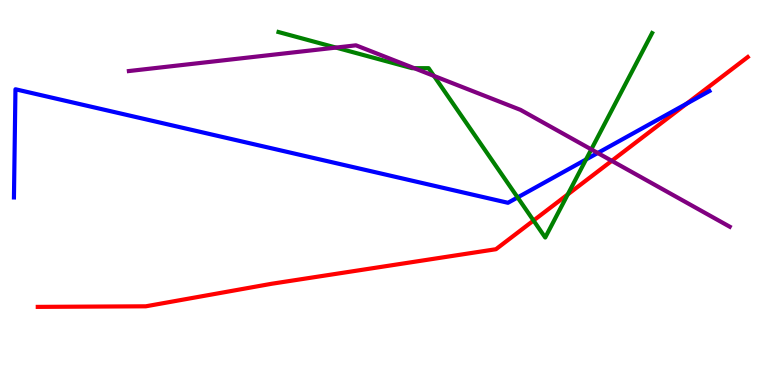[{'lines': ['blue', 'red'], 'intersections': [{'x': 8.86, 'y': 7.31}]}, {'lines': ['green', 'red'], 'intersections': [{'x': 6.88, 'y': 4.27}, {'x': 7.33, 'y': 4.95}]}, {'lines': ['purple', 'red'], 'intersections': [{'x': 7.89, 'y': 5.82}]}, {'lines': ['blue', 'green'], 'intersections': [{'x': 6.68, 'y': 4.87}, {'x': 7.56, 'y': 5.86}]}, {'lines': ['blue', 'purple'], 'intersections': [{'x': 7.71, 'y': 6.03}]}, {'lines': ['green', 'purple'], 'intersections': [{'x': 4.34, 'y': 8.76}, {'x': 5.34, 'y': 8.23}, {'x': 5.6, 'y': 8.03}, {'x': 7.63, 'y': 6.12}]}]